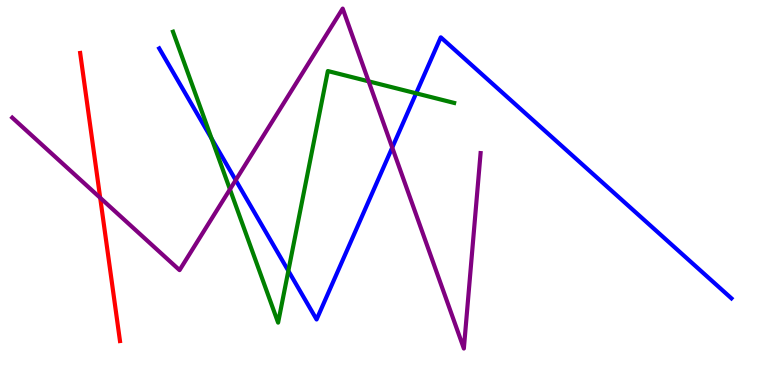[{'lines': ['blue', 'red'], 'intersections': []}, {'lines': ['green', 'red'], 'intersections': []}, {'lines': ['purple', 'red'], 'intersections': [{'x': 1.29, 'y': 4.86}]}, {'lines': ['blue', 'green'], 'intersections': [{'x': 2.73, 'y': 6.4}, {'x': 3.72, 'y': 2.97}, {'x': 5.37, 'y': 7.58}]}, {'lines': ['blue', 'purple'], 'intersections': [{'x': 3.04, 'y': 5.32}, {'x': 5.06, 'y': 6.17}]}, {'lines': ['green', 'purple'], 'intersections': [{'x': 2.97, 'y': 5.08}, {'x': 4.76, 'y': 7.89}]}]